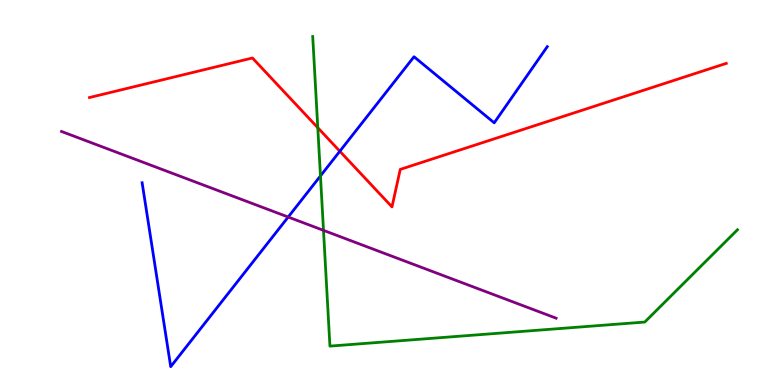[{'lines': ['blue', 'red'], 'intersections': [{'x': 4.38, 'y': 6.07}]}, {'lines': ['green', 'red'], 'intersections': [{'x': 4.1, 'y': 6.68}]}, {'lines': ['purple', 'red'], 'intersections': []}, {'lines': ['blue', 'green'], 'intersections': [{'x': 4.14, 'y': 5.43}]}, {'lines': ['blue', 'purple'], 'intersections': [{'x': 3.72, 'y': 4.36}]}, {'lines': ['green', 'purple'], 'intersections': [{'x': 4.17, 'y': 4.02}]}]